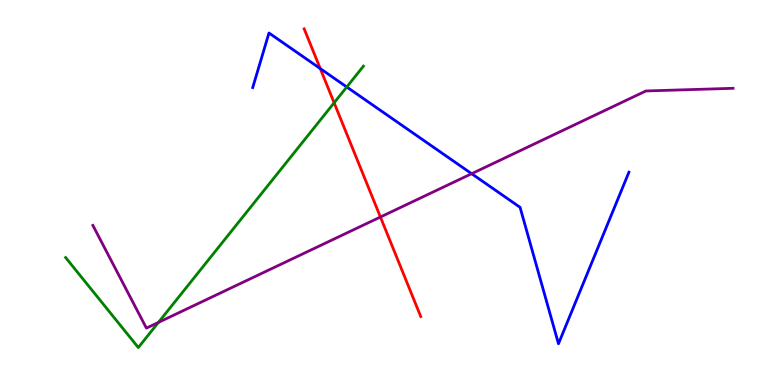[{'lines': ['blue', 'red'], 'intersections': [{'x': 4.13, 'y': 8.22}]}, {'lines': ['green', 'red'], 'intersections': [{'x': 4.31, 'y': 7.33}]}, {'lines': ['purple', 'red'], 'intersections': [{'x': 4.91, 'y': 4.36}]}, {'lines': ['blue', 'green'], 'intersections': [{'x': 4.47, 'y': 7.74}]}, {'lines': ['blue', 'purple'], 'intersections': [{'x': 6.09, 'y': 5.49}]}, {'lines': ['green', 'purple'], 'intersections': [{'x': 2.04, 'y': 1.63}]}]